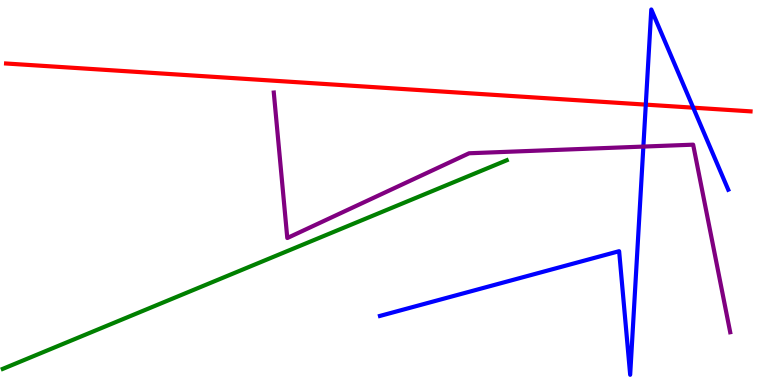[{'lines': ['blue', 'red'], 'intersections': [{'x': 8.33, 'y': 7.28}, {'x': 8.94, 'y': 7.2}]}, {'lines': ['green', 'red'], 'intersections': []}, {'lines': ['purple', 'red'], 'intersections': []}, {'lines': ['blue', 'green'], 'intersections': []}, {'lines': ['blue', 'purple'], 'intersections': [{'x': 8.3, 'y': 6.19}]}, {'lines': ['green', 'purple'], 'intersections': []}]